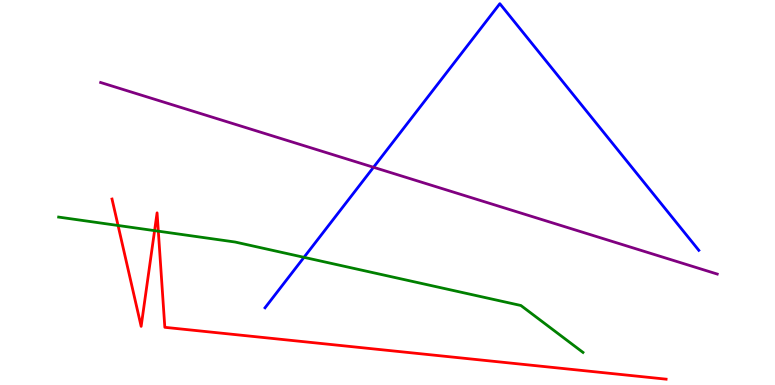[{'lines': ['blue', 'red'], 'intersections': []}, {'lines': ['green', 'red'], 'intersections': [{'x': 1.52, 'y': 4.14}, {'x': 1.99, 'y': 4.01}, {'x': 2.04, 'y': 4.0}]}, {'lines': ['purple', 'red'], 'intersections': []}, {'lines': ['blue', 'green'], 'intersections': [{'x': 3.92, 'y': 3.32}]}, {'lines': ['blue', 'purple'], 'intersections': [{'x': 4.82, 'y': 5.66}]}, {'lines': ['green', 'purple'], 'intersections': []}]